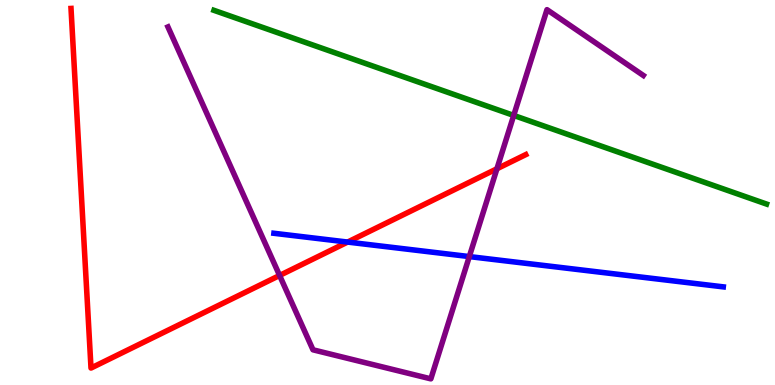[{'lines': ['blue', 'red'], 'intersections': [{'x': 4.49, 'y': 3.71}]}, {'lines': ['green', 'red'], 'intersections': []}, {'lines': ['purple', 'red'], 'intersections': [{'x': 3.61, 'y': 2.85}, {'x': 6.41, 'y': 5.62}]}, {'lines': ['blue', 'green'], 'intersections': []}, {'lines': ['blue', 'purple'], 'intersections': [{'x': 6.06, 'y': 3.34}]}, {'lines': ['green', 'purple'], 'intersections': [{'x': 6.63, 'y': 7.0}]}]